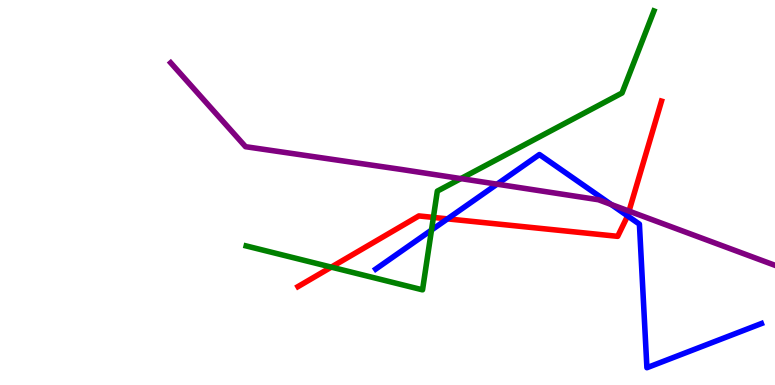[{'lines': ['blue', 'red'], 'intersections': [{'x': 5.77, 'y': 4.32}, {'x': 8.1, 'y': 4.39}]}, {'lines': ['green', 'red'], 'intersections': [{'x': 4.27, 'y': 3.06}, {'x': 5.59, 'y': 4.35}]}, {'lines': ['purple', 'red'], 'intersections': [{'x': 8.12, 'y': 4.52}]}, {'lines': ['blue', 'green'], 'intersections': [{'x': 5.57, 'y': 4.02}]}, {'lines': ['blue', 'purple'], 'intersections': [{'x': 6.41, 'y': 5.22}, {'x': 7.89, 'y': 4.69}]}, {'lines': ['green', 'purple'], 'intersections': [{'x': 5.95, 'y': 5.36}]}]